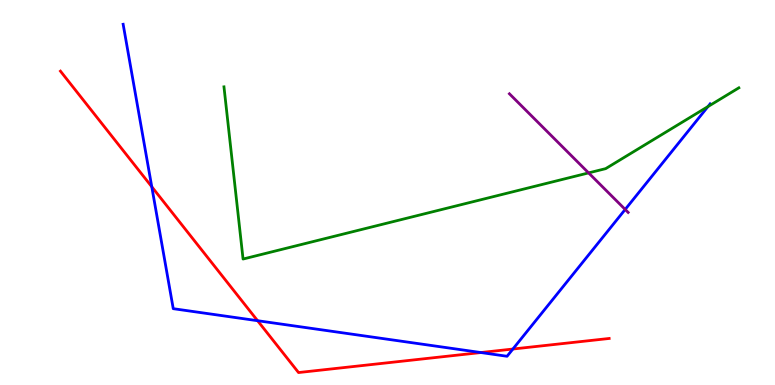[{'lines': ['blue', 'red'], 'intersections': [{'x': 1.96, 'y': 5.15}, {'x': 3.32, 'y': 1.67}, {'x': 6.2, 'y': 0.843}, {'x': 6.62, 'y': 0.934}]}, {'lines': ['green', 'red'], 'intersections': []}, {'lines': ['purple', 'red'], 'intersections': []}, {'lines': ['blue', 'green'], 'intersections': [{'x': 9.13, 'y': 7.23}]}, {'lines': ['blue', 'purple'], 'intersections': [{'x': 8.07, 'y': 4.56}]}, {'lines': ['green', 'purple'], 'intersections': [{'x': 7.59, 'y': 5.51}]}]